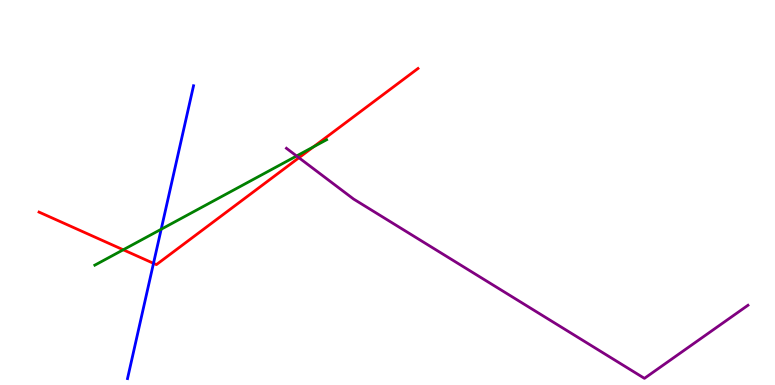[{'lines': ['blue', 'red'], 'intersections': [{'x': 1.98, 'y': 3.16}]}, {'lines': ['green', 'red'], 'intersections': [{'x': 1.59, 'y': 3.51}, {'x': 4.05, 'y': 6.19}]}, {'lines': ['purple', 'red'], 'intersections': [{'x': 3.86, 'y': 5.9}]}, {'lines': ['blue', 'green'], 'intersections': [{'x': 2.08, 'y': 4.05}]}, {'lines': ['blue', 'purple'], 'intersections': []}, {'lines': ['green', 'purple'], 'intersections': [{'x': 3.83, 'y': 5.95}]}]